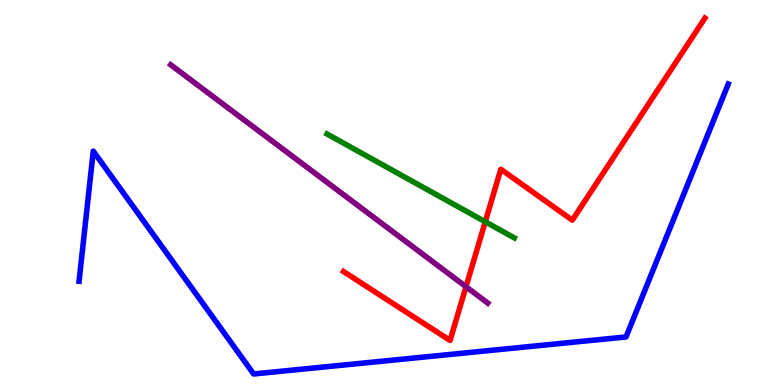[{'lines': ['blue', 'red'], 'intersections': []}, {'lines': ['green', 'red'], 'intersections': [{'x': 6.26, 'y': 4.24}]}, {'lines': ['purple', 'red'], 'intersections': [{'x': 6.01, 'y': 2.55}]}, {'lines': ['blue', 'green'], 'intersections': []}, {'lines': ['blue', 'purple'], 'intersections': []}, {'lines': ['green', 'purple'], 'intersections': []}]